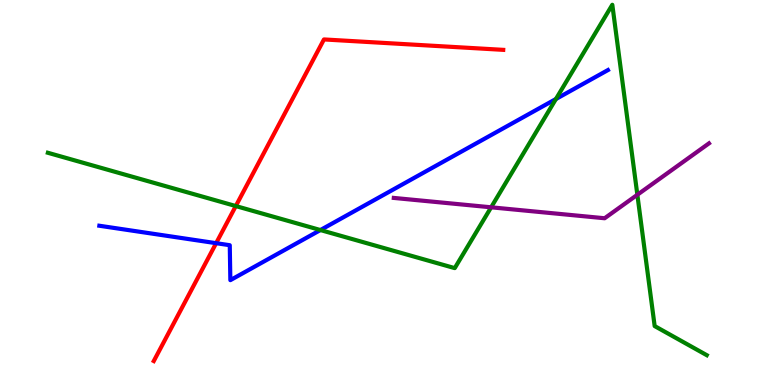[{'lines': ['blue', 'red'], 'intersections': [{'x': 2.79, 'y': 3.68}]}, {'lines': ['green', 'red'], 'intersections': [{'x': 3.04, 'y': 4.65}]}, {'lines': ['purple', 'red'], 'intersections': []}, {'lines': ['blue', 'green'], 'intersections': [{'x': 4.13, 'y': 4.02}, {'x': 7.17, 'y': 7.43}]}, {'lines': ['blue', 'purple'], 'intersections': []}, {'lines': ['green', 'purple'], 'intersections': [{'x': 6.34, 'y': 4.62}, {'x': 8.22, 'y': 4.94}]}]